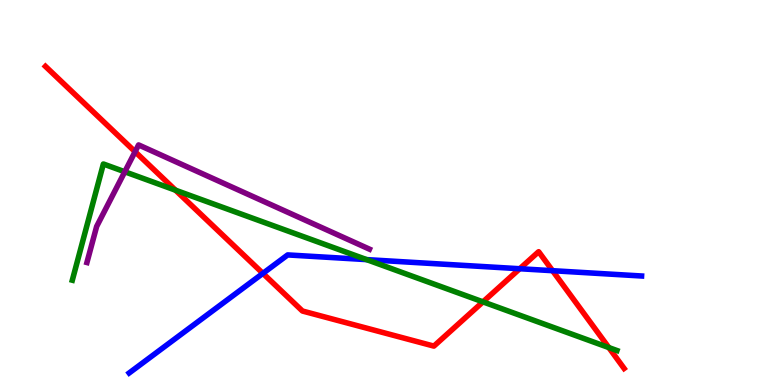[{'lines': ['blue', 'red'], 'intersections': [{'x': 3.39, 'y': 2.9}, {'x': 6.71, 'y': 3.02}, {'x': 7.13, 'y': 2.97}]}, {'lines': ['green', 'red'], 'intersections': [{'x': 2.26, 'y': 5.06}, {'x': 6.23, 'y': 2.16}, {'x': 7.86, 'y': 0.972}]}, {'lines': ['purple', 'red'], 'intersections': [{'x': 1.74, 'y': 6.06}]}, {'lines': ['blue', 'green'], 'intersections': [{'x': 4.73, 'y': 3.26}]}, {'lines': ['blue', 'purple'], 'intersections': []}, {'lines': ['green', 'purple'], 'intersections': [{'x': 1.61, 'y': 5.54}]}]